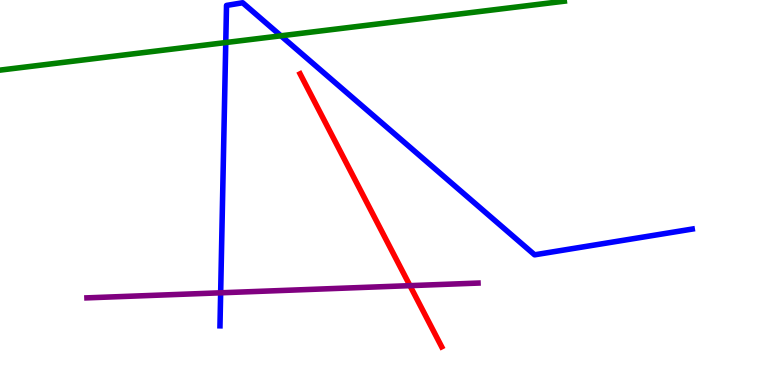[{'lines': ['blue', 'red'], 'intersections': []}, {'lines': ['green', 'red'], 'intersections': []}, {'lines': ['purple', 'red'], 'intersections': [{'x': 5.29, 'y': 2.58}]}, {'lines': ['blue', 'green'], 'intersections': [{'x': 2.91, 'y': 8.89}, {'x': 3.62, 'y': 9.07}]}, {'lines': ['blue', 'purple'], 'intersections': [{'x': 2.85, 'y': 2.39}]}, {'lines': ['green', 'purple'], 'intersections': []}]